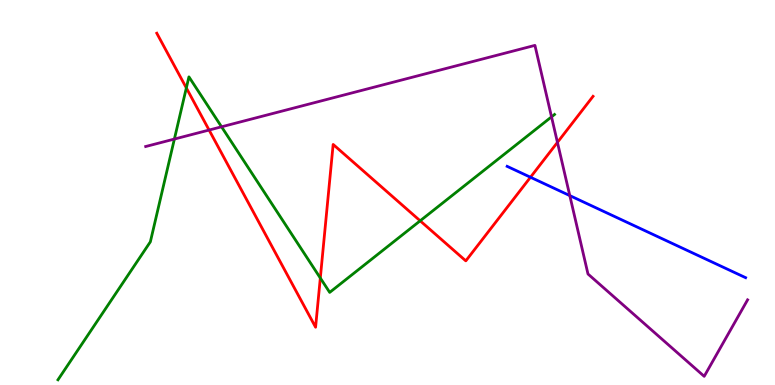[{'lines': ['blue', 'red'], 'intersections': [{'x': 6.84, 'y': 5.4}]}, {'lines': ['green', 'red'], 'intersections': [{'x': 2.4, 'y': 7.72}, {'x': 4.13, 'y': 2.78}, {'x': 5.42, 'y': 4.26}]}, {'lines': ['purple', 'red'], 'intersections': [{'x': 2.7, 'y': 6.62}, {'x': 7.19, 'y': 6.3}]}, {'lines': ['blue', 'green'], 'intersections': []}, {'lines': ['blue', 'purple'], 'intersections': [{'x': 7.35, 'y': 4.92}]}, {'lines': ['green', 'purple'], 'intersections': [{'x': 2.25, 'y': 6.39}, {'x': 2.86, 'y': 6.71}, {'x': 7.12, 'y': 6.96}]}]